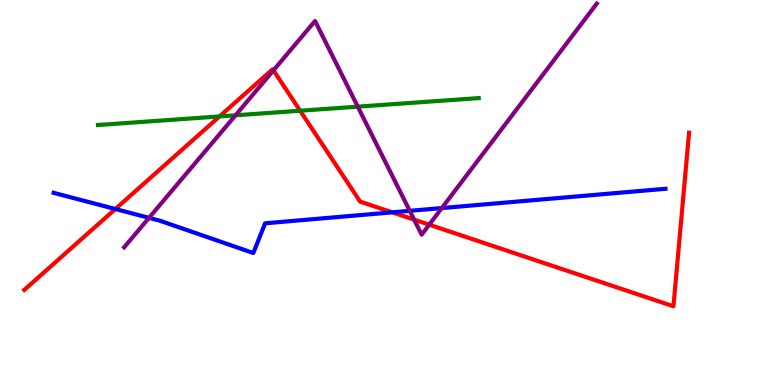[{'lines': ['blue', 'red'], 'intersections': [{'x': 1.49, 'y': 4.57}, {'x': 5.06, 'y': 4.48}]}, {'lines': ['green', 'red'], 'intersections': [{'x': 2.83, 'y': 6.98}, {'x': 3.87, 'y': 7.12}]}, {'lines': ['purple', 'red'], 'intersections': [{'x': 3.53, 'y': 8.17}, {'x': 5.34, 'y': 4.29}, {'x': 5.54, 'y': 4.16}]}, {'lines': ['blue', 'green'], 'intersections': []}, {'lines': ['blue', 'purple'], 'intersections': [{'x': 1.92, 'y': 4.34}, {'x': 5.29, 'y': 4.52}, {'x': 5.7, 'y': 4.6}]}, {'lines': ['green', 'purple'], 'intersections': [{'x': 3.04, 'y': 7.01}, {'x': 4.62, 'y': 7.23}]}]